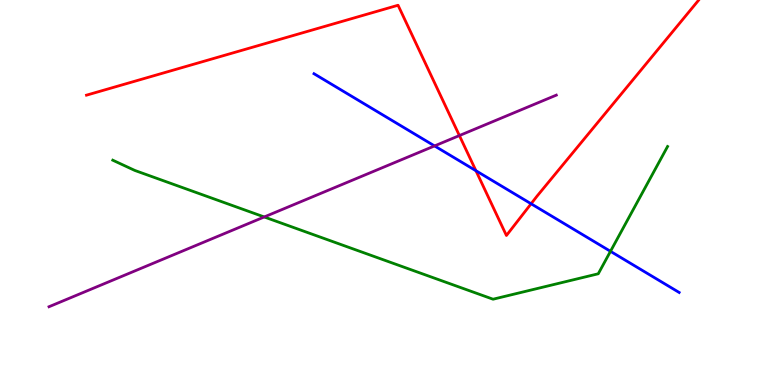[{'lines': ['blue', 'red'], 'intersections': [{'x': 6.14, 'y': 5.57}, {'x': 6.85, 'y': 4.71}]}, {'lines': ['green', 'red'], 'intersections': []}, {'lines': ['purple', 'red'], 'intersections': [{'x': 5.93, 'y': 6.48}]}, {'lines': ['blue', 'green'], 'intersections': [{'x': 7.88, 'y': 3.47}]}, {'lines': ['blue', 'purple'], 'intersections': [{'x': 5.61, 'y': 6.21}]}, {'lines': ['green', 'purple'], 'intersections': [{'x': 3.41, 'y': 4.36}]}]